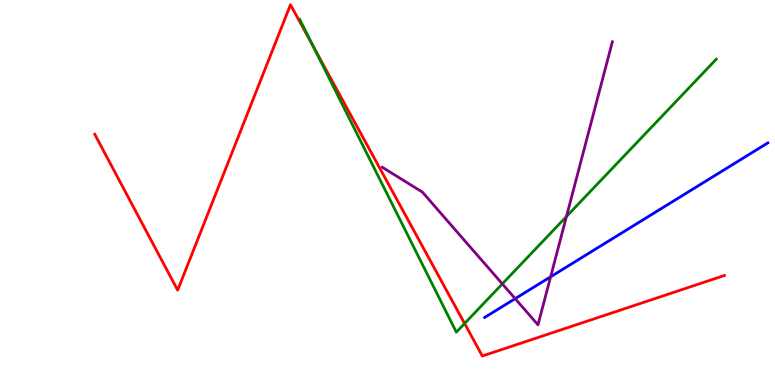[{'lines': ['blue', 'red'], 'intersections': []}, {'lines': ['green', 'red'], 'intersections': [{'x': 4.04, 'y': 8.79}, {'x': 5.99, 'y': 1.6}]}, {'lines': ['purple', 'red'], 'intersections': []}, {'lines': ['blue', 'green'], 'intersections': []}, {'lines': ['blue', 'purple'], 'intersections': [{'x': 6.65, 'y': 2.24}, {'x': 7.1, 'y': 2.81}]}, {'lines': ['green', 'purple'], 'intersections': [{'x': 6.48, 'y': 2.63}, {'x': 7.31, 'y': 4.38}]}]